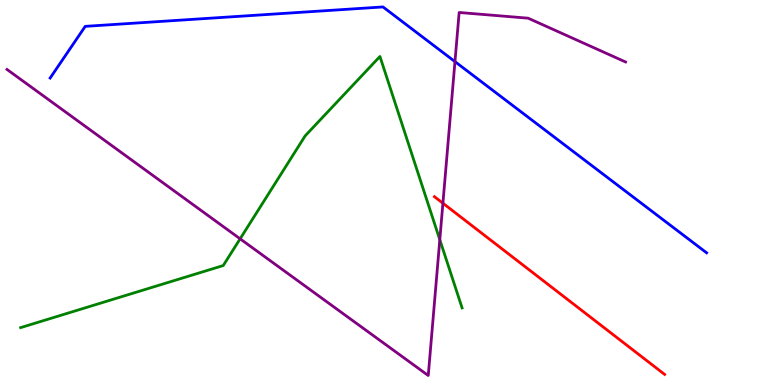[{'lines': ['blue', 'red'], 'intersections': []}, {'lines': ['green', 'red'], 'intersections': []}, {'lines': ['purple', 'red'], 'intersections': [{'x': 5.72, 'y': 4.72}]}, {'lines': ['blue', 'green'], 'intersections': []}, {'lines': ['blue', 'purple'], 'intersections': [{'x': 5.87, 'y': 8.4}]}, {'lines': ['green', 'purple'], 'intersections': [{'x': 3.1, 'y': 3.8}, {'x': 5.67, 'y': 3.77}]}]